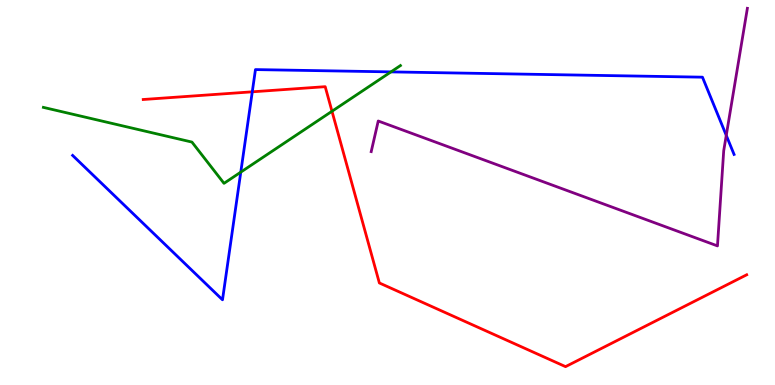[{'lines': ['blue', 'red'], 'intersections': [{'x': 3.26, 'y': 7.62}]}, {'lines': ['green', 'red'], 'intersections': [{'x': 4.28, 'y': 7.11}]}, {'lines': ['purple', 'red'], 'intersections': []}, {'lines': ['blue', 'green'], 'intersections': [{'x': 3.11, 'y': 5.53}, {'x': 5.04, 'y': 8.13}]}, {'lines': ['blue', 'purple'], 'intersections': [{'x': 9.37, 'y': 6.48}]}, {'lines': ['green', 'purple'], 'intersections': []}]